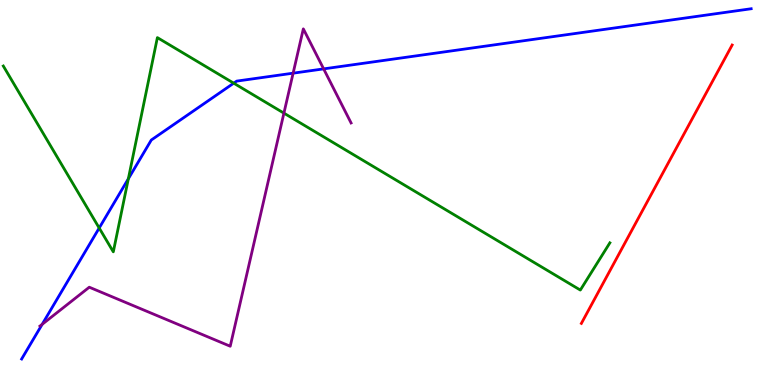[{'lines': ['blue', 'red'], 'intersections': []}, {'lines': ['green', 'red'], 'intersections': []}, {'lines': ['purple', 'red'], 'intersections': []}, {'lines': ['blue', 'green'], 'intersections': [{'x': 1.28, 'y': 4.08}, {'x': 1.66, 'y': 5.36}, {'x': 3.02, 'y': 7.84}]}, {'lines': ['blue', 'purple'], 'intersections': [{'x': 0.544, 'y': 1.58}, {'x': 3.78, 'y': 8.1}, {'x': 4.18, 'y': 8.21}]}, {'lines': ['green', 'purple'], 'intersections': [{'x': 3.66, 'y': 7.06}]}]